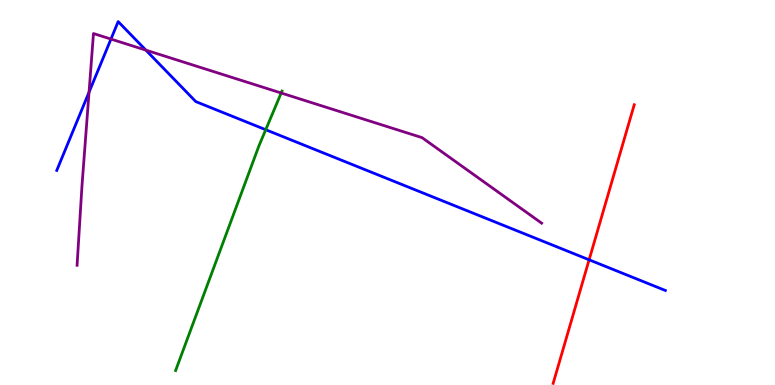[{'lines': ['blue', 'red'], 'intersections': [{'x': 7.6, 'y': 3.25}]}, {'lines': ['green', 'red'], 'intersections': []}, {'lines': ['purple', 'red'], 'intersections': []}, {'lines': ['blue', 'green'], 'intersections': [{'x': 3.43, 'y': 6.63}]}, {'lines': ['blue', 'purple'], 'intersections': [{'x': 1.15, 'y': 7.61}, {'x': 1.43, 'y': 8.99}, {'x': 1.88, 'y': 8.7}]}, {'lines': ['green', 'purple'], 'intersections': [{'x': 3.63, 'y': 7.58}]}]